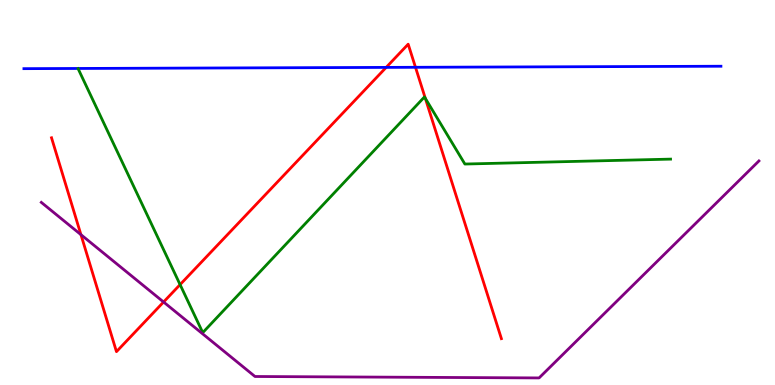[{'lines': ['blue', 'red'], 'intersections': [{'x': 4.98, 'y': 8.25}, {'x': 5.36, 'y': 8.25}]}, {'lines': ['green', 'red'], 'intersections': [{'x': 2.32, 'y': 2.61}, {'x': 5.49, 'y': 7.45}]}, {'lines': ['purple', 'red'], 'intersections': [{'x': 1.04, 'y': 3.9}, {'x': 2.11, 'y': 2.16}]}, {'lines': ['blue', 'green'], 'intersections': []}, {'lines': ['blue', 'purple'], 'intersections': []}, {'lines': ['green', 'purple'], 'intersections': []}]